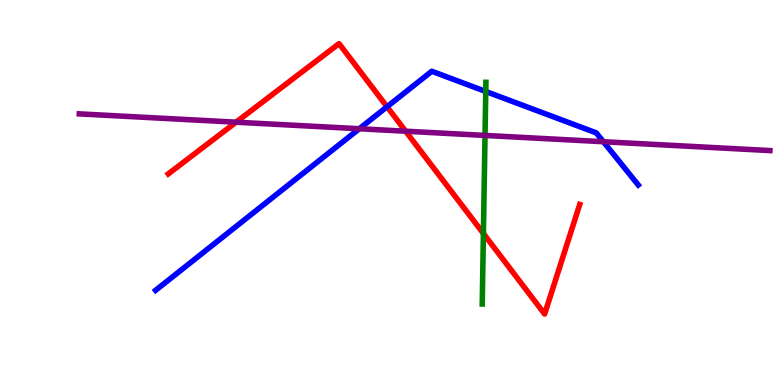[{'lines': ['blue', 'red'], 'intersections': [{'x': 4.99, 'y': 7.23}]}, {'lines': ['green', 'red'], 'intersections': [{'x': 6.24, 'y': 3.93}]}, {'lines': ['purple', 'red'], 'intersections': [{'x': 3.05, 'y': 6.83}, {'x': 5.23, 'y': 6.59}]}, {'lines': ['blue', 'green'], 'intersections': [{'x': 6.27, 'y': 7.62}]}, {'lines': ['blue', 'purple'], 'intersections': [{'x': 4.64, 'y': 6.66}, {'x': 7.79, 'y': 6.32}]}, {'lines': ['green', 'purple'], 'intersections': [{'x': 6.26, 'y': 6.48}]}]